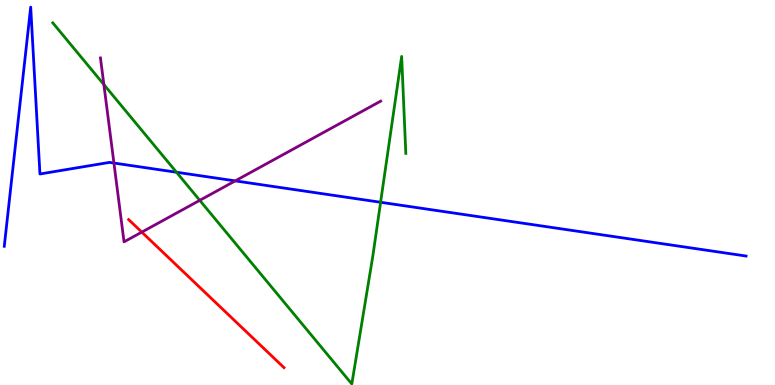[{'lines': ['blue', 'red'], 'intersections': []}, {'lines': ['green', 'red'], 'intersections': []}, {'lines': ['purple', 'red'], 'intersections': [{'x': 1.83, 'y': 3.97}]}, {'lines': ['blue', 'green'], 'intersections': [{'x': 2.28, 'y': 5.53}, {'x': 4.91, 'y': 4.75}]}, {'lines': ['blue', 'purple'], 'intersections': [{'x': 1.47, 'y': 5.77}, {'x': 3.04, 'y': 5.3}]}, {'lines': ['green', 'purple'], 'intersections': [{'x': 1.34, 'y': 7.8}, {'x': 2.58, 'y': 4.8}]}]